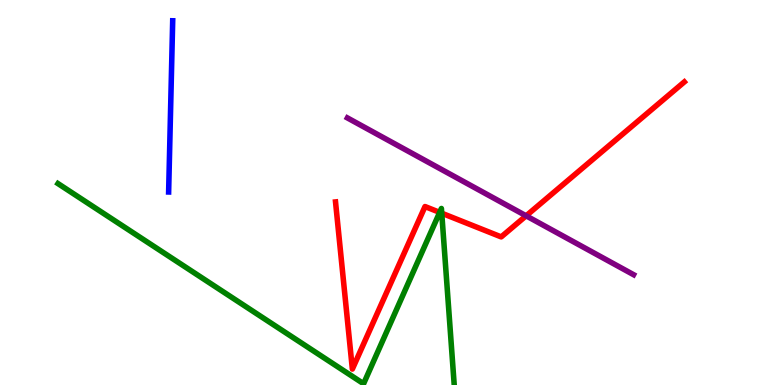[{'lines': ['blue', 'red'], 'intersections': []}, {'lines': ['green', 'red'], 'intersections': [{'x': 5.67, 'y': 4.48}, {'x': 5.7, 'y': 4.46}]}, {'lines': ['purple', 'red'], 'intersections': [{'x': 6.79, 'y': 4.39}]}, {'lines': ['blue', 'green'], 'intersections': []}, {'lines': ['blue', 'purple'], 'intersections': []}, {'lines': ['green', 'purple'], 'intersections': []}]